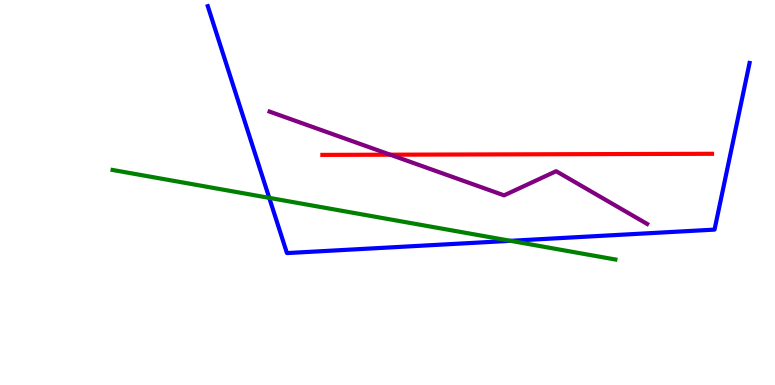[{'lines': ['blue', 'red'], 'intersections': []}, {'lines': ['green', 'red'], 'intersections': []}, {'lines': ['purple', 'red'], 'intersections': [{'x': 5.04, 'y': 5.98}]}, {'lines': ['blue', 'green'], 'intersections': [{'x': 3.47, 'y': 4.86}, {'x': 6.59, 'y': 3.75}]}, {'lines': ['blue', 'purple'], 'intersections': []}, {'lines': ['green', 'purple'], 'intersections': []}]